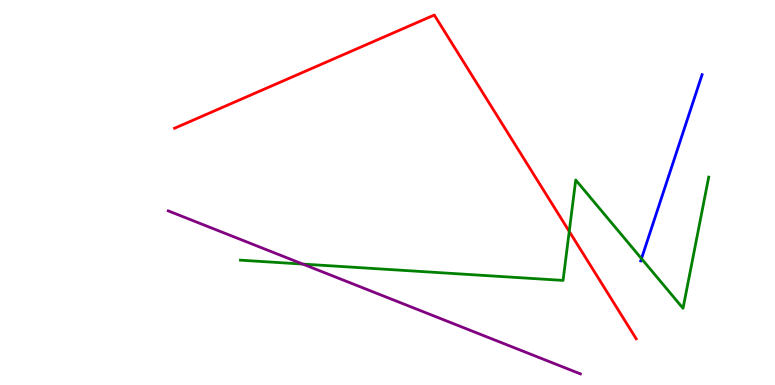[{'lines': ['blue', 'red'], 'intersections': []}, {'lines': ['green', 'red'], 'intersections': [{'x': 7.35, 'y': 3.99}]}, {'lines': ['purple', 'red'], 'intersections': []}, {'lines': ['blue', 'green'], 'intersections': [{'x': 8.28, 'y': 3.28}]}, {'lines': ['blue', 'purple'], 'intersections': []}, {'lines': ['green', 'purple'], 'intersections': [{'x': 3.91, 'y': 3.14}]}]